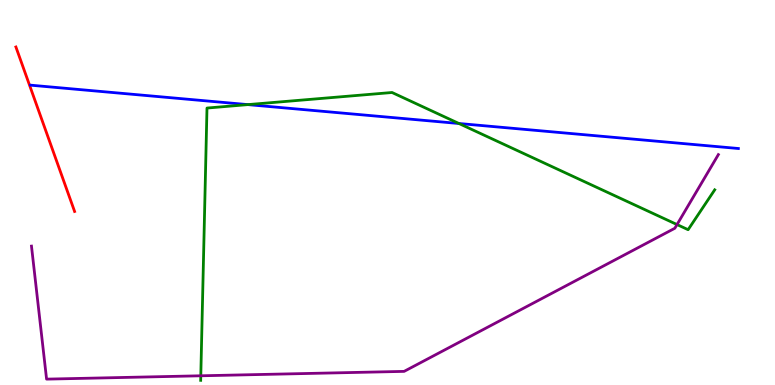[{'lines': ['blue', 'red'], 'intersections': []}, {'lines': ['green', 'red'], 'intersections': []}, {'lines': ['purple', 'red'], 'intersections': []}, {'lines': ['blue', 'green'], 'intersections': [{'x': 3.2, 'y': 7.28}, {'x': 5.92, 'y': 6.79}]}, {'lines': ['blue', 'purple'], 'intersections': []}, {'lines': ['green', 'purple'], 'intersections': [{'x': 2.59, 'y': 0.239}, {'x': 8.74, 'y': 4.17}]}]